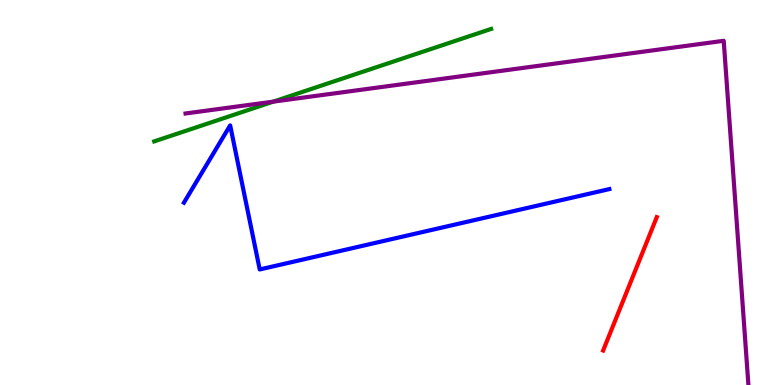[{'lines': ['blue', 'red'], 'intersections': []}, {'lines': ['green', 'red'], 'intersections': []}, {'lines': ['purple', 'red'], 'intersections': []}, {'lines': ['blue', 'green'], 'intersections': []}, {'lines': ['blue', 'purple'], 'intersections': []}, {'lines': ['green', 'purple'], 'intersections': [{'x': 3.53, 'y': 7.36}]}]